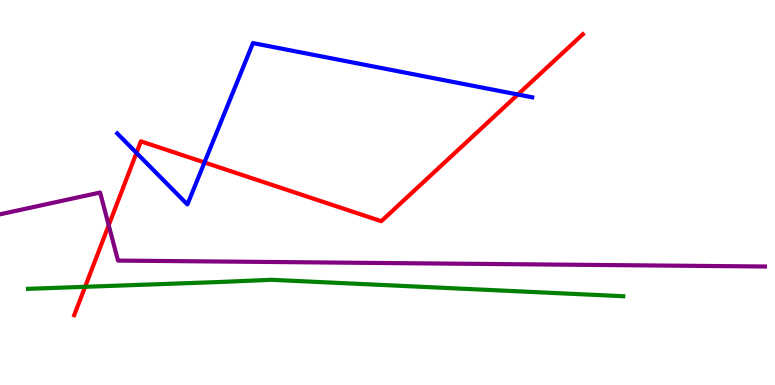[{'lines': ['blue', 'red'], 'intersections': [{'x': 1.76, 'y': 6.03}, {'x': 2.64, 'y': 5.78}, {'x': 6.68, 'y': 7.55}]}, {'lines': ['green', 'red'], 'intersections': [{'x': 1.1, 'y': 2.55}]}, {'lines': ['purple', 'red'], 'intersections': [{'x': 1.4, 'y': 4.15}]}, {'lines': ['blue', 'green'], 'intersections': []}, {'lines': ['blue', 'purple'], 'intersections': []}, {'lines': ['green', 'purple'], 'intersections': []}]